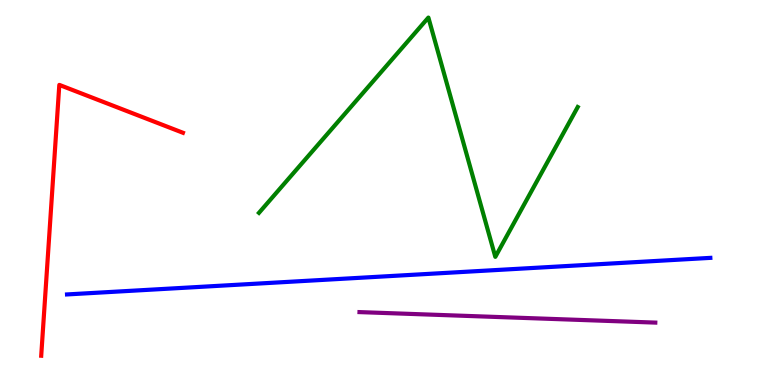[{'lines': ['blue', 'red'], 'intersections': []}, {'lines': ['green', 'red'], 'intersections': []}, {'lines': ['purple', 'red'], 'intersections': []}, {'lines': ['blue', 'green'], 'intersections': []}, {'lines': ['blue', 'purple'], 'intersections': []}, {'lines': ['green', 'purple'], 'intersections': []}]